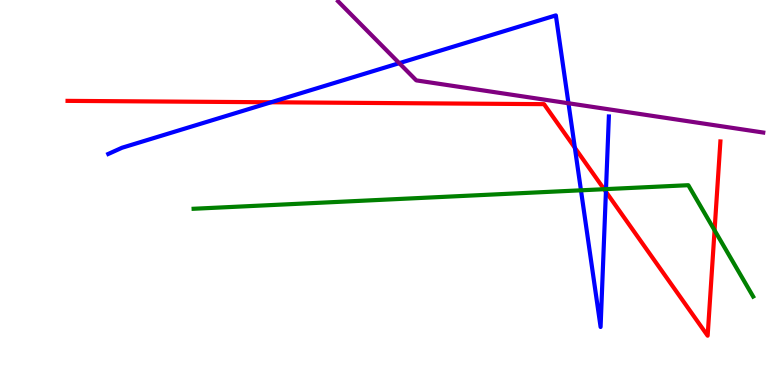[{'lines': ['blue', 'red'], 'intersections': [{'x': 3.5, 'y': 7.34}, {'x': 7.42, 'y': 6.16}, {'x': 7.82, 'y': 5.02}]}, {'lines': ['green', 'red'], 'intersections': [{'x': 7.8, 'y': 5.09}, {'x': 9.22, 'y': 4.02}]}, {'lines': ['purple', 'red'], 'intersections': []}, {'lines': ['blue', 'green'], 'intersections': [{'x': 7.5, 'y': 5.06}, {'x': 7.82, 'y': 5.09}]}, {'lines': ['blue', 'purple'], 'intersections': [{'x': 5.15, 'y': 8.36}, {'x': 7.34, 'y': 7.32}]}, {'lines': ['green', 'purple'], 'intersections': []}]